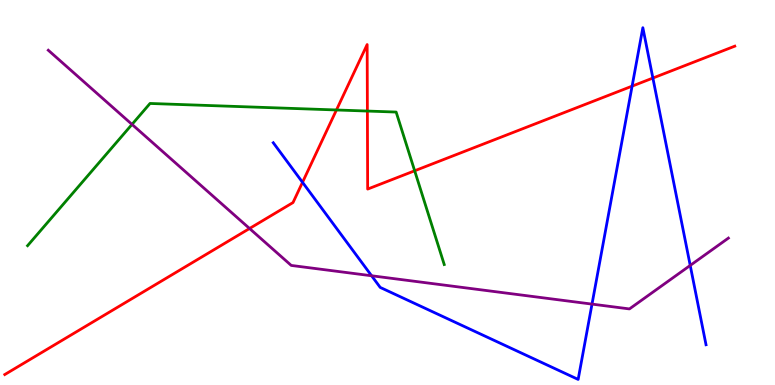[{'lines': ['blue', 'red'], 'intersections': [{'x': 3.9, 'y': 5.26}, {'x': 8.16, 'y': 7.76}, {'x': 8.42, 'y': 7.97}]}, {'lines': ['green', 'red'], 'intersections': [{'x': 4.34, 'y': 7.14}, {'x': 4.74, 'y': 7.12}, {'x': 5.35, 'y': 5.56}]}, {'lines': ['purple', 'red'], 'intersections': [{'x': 3.22, 'y': 4.06}]}, {'lines': ['blue', 'green'], 'intersections': []}, {'lines': ['blue', 'purple'], 'intersections': [{'x': 4.79, 'y': 2.84}, {'x': 7.64, 'y': 2.1}, {'x': 8.91, 'y': 3.11}]}, {'lines': ['green', 'purple'], 'intersections': [{'x': 1.7, 'y': 6.77}]}]